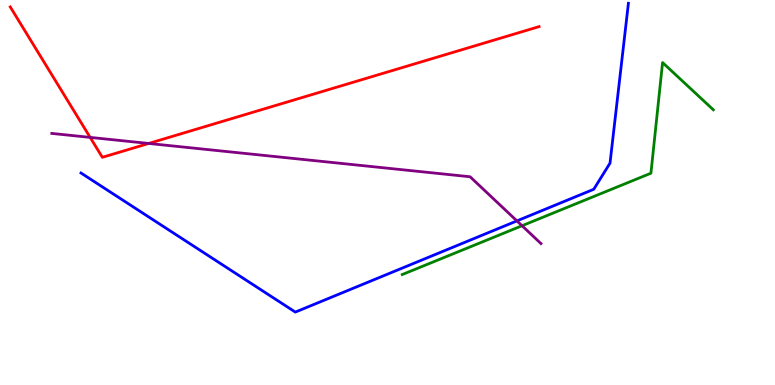[{'lines': ['blue', 'red'], 'intersections': []}, {'lines': ['green', 'red'], 'intersections': []}, {'lines': ['purple', 'red'], 'intersections': [{'x': 1.16, 'y': 6.43}, {'x': 1.92, 'y': 6.27}]}, {'lines': ['blue', 'green'], 'intersections': []}, {'lines': ['blue', 'purple'], 'intersections': [{'x': 6.67, 'y': 4.26}]}, {'lines': ['green', 'purple'], 'intersections': [{'x': 6.74, 'y': 4.14}]}]